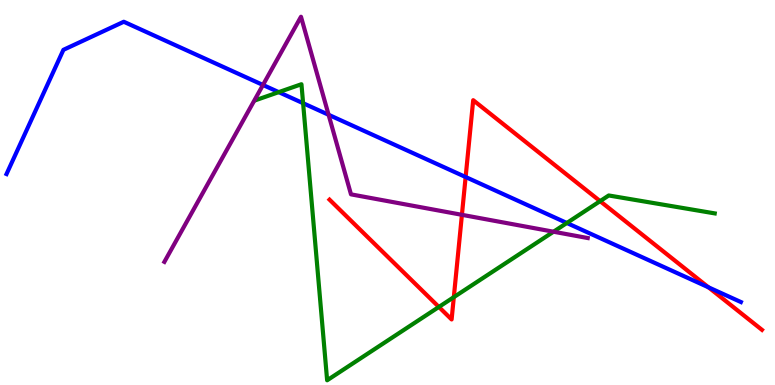[{'lines': ['blue', 'red'], 'intersections': [{'x': 6.01, 'y': 5.4}, {'x': 9.14, 'y': 2.54}]}, {'lines': ['green', 'red'], 'intersections': [{'x': 5.66, 'y': 2.03}, {'x': 5.86, 'y': 2.28}, {'x': 7.74, 'y': 4.78}]}, {'lines': ['purple', 'red'], 'intersections': [{'x': 5.96, 'y': 4.42}]}, {'lines': ['blue', 'green'], 'intersections': [{'x': 3.6, 'y': 7.61}, {'x': 3.91, 'y': 7.32}, {'x': 7.31, 'y': 4.21}]}, {'lines': ['blue', 'purple'], 'intersections': [{'x': 3.39, 'y': 7.79}, {'x': 4.24, 'y': 7.02}]}, {'lines': ['green', 'purple'], 'intersections': [{'x': 7.14, 'y': 3.98}]}]